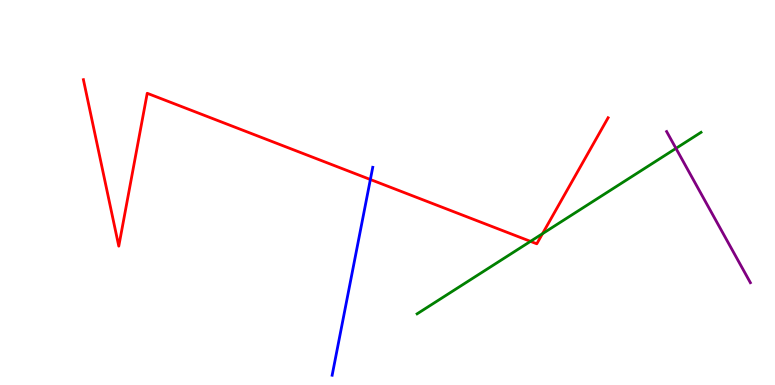[{'lines': ['blue', 'red'], 'intersections': [{'x': 4.78, 'y': 5.34}]}, {'lines': ['green', 'red'], 'intersections': [{'x': 6.84, 'y': 3.73}, {'x': 7.0, 'y': 3.93}]}, {'lines': ['purple', 'red'], 'intersections': []}, {'lines': ['blue', 'green'], 'intersections': []}, {'lines': ['blue', 'purple'], 'intersections': []}, {'lines': ['green', 'purple'], 'intersections': [{'x': 8.72, 'y': 6.15}]}]